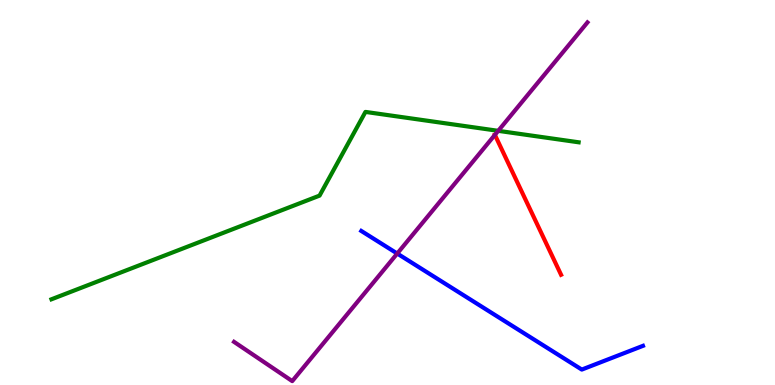[{'lines': ['blue', 'red'], 'intersections': []}, {'lines': ['green', 'red'], 'intersections': []}, {'lines': ['purple', 'red'], 'intersections': [{'x': 6.39, 'y': 6.5}]}, {'lines': ['blue', 'green'], 'intersections': []}, {'lines': ['blue', 'purple'], 'intersections': [{'x': 5.13, 'y': 3.41}]}, {'lines': ['green', 'purple'], 'intersections': [{'x': 6.43, 'y': 6.6}]}]